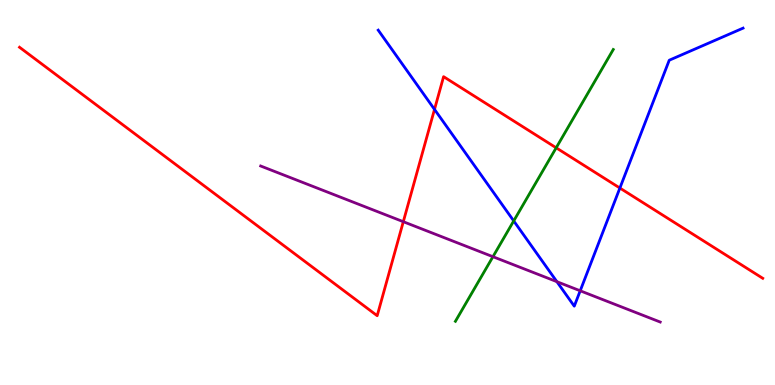[{'lines': ['blue', 'red'], 'intersections': [{'x': 5.61, 'y': 7.16}, {'x': 8.0, 'y': 5.12}]}, {'lines': ['green', 'red'], 'intersections': [{'x': 7.18, 'y': 6.16}]}, {'lines': ['purple', 'red'], 'intersections': [{'x': 5.2, 'y': 4.24}]}, {'lines': ['blue', 'green'], 'intersections': [{'x': 6.63, 'y': 4.26}]}, {'lines': ['blue', 'purple'], 'intersections': [{'x': 7.19, 'y': 2.68}, {'x': 7.49, 'y': 2.45}]}, {'lines': ['green', 'purple'], 'intersections': [{'x': 6.36, 'y': 3.33}]}]